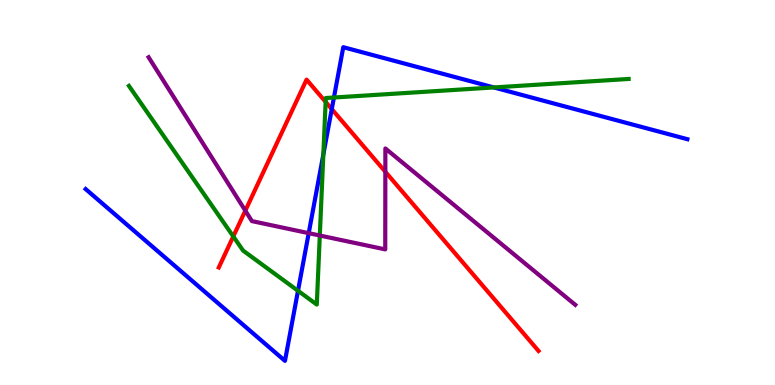[{'lines': ['blue', 'red'], 'intersections': [{'x': 4.28, 'y': 7.17}]}, {'lines': ['green', 'red'], 'intersections': [{'x': 3.01, 'y': 3.86}, {'x': 4.2, 'y': 7.35}]}, {'lines': ['purple', 'red'], 'intersections': [{'x': 3.17, 'y': 4.53}, {'x': 4.97, 'y': 5.54}]}, {'lines': ['blue', 'green'], 'intersections': [{'x': 3.85, 'y': 2.45}, {'x': 4.17, 'y': 5.99}, {'x': 4.31, 'y': 7.47}, {'x': 6.37, 'y': 7.73}]}, {'lines': ['blue', 'purple'], 'intersections': [{'x': 3.98, 'y': 3.94}]}, {'lines': ['green', 'purple'], 'intersections': [{'x': 4.13, 'y': 3.88}]}]